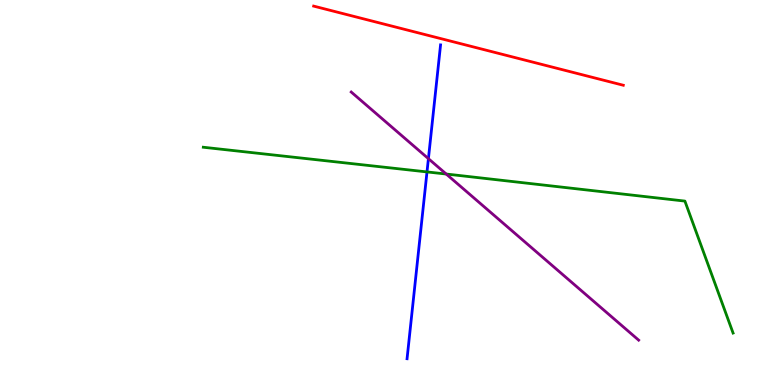[{'lines': ['blue', 'red'], 'intersections': []}, {'lines': ['green', 'red'], 'intersections': []}, {'lines': ['purple', 'red'], 'intersections': []}, {'lines': ['blue', 'green'], 'intersections': [{'x': 5.51, 'y': 5.53}]}, {'lines': ['blue', 'purple'], 'intersections': [{'x': 5.53, 'y': 5.88}]}, {'lines': ['green', 'purple'], 'intersections': [{'x': 5.76, 'y': 5.48}]}]